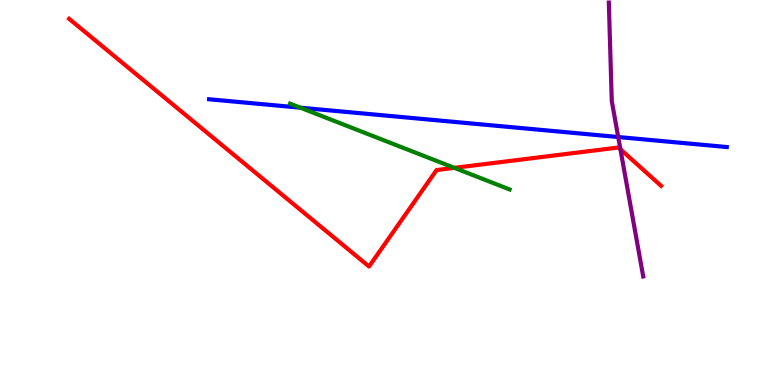[{'lines': ['blue', 'red'], 'intersections': []}, {'lines': ['green', 'red'], 'intersections': [{'x': 5.86, 'y': 5.64}]}, {'lines': ['purple', 'red'], 'intersections': [{'x': 8.01, 'y': 6.12}]}, {'lines': ['blue', 'green'], 'intersections': [{'x': 3.88, 'y': 7.2}]}, {'lines': ['blue', 'purple'], 'intersections': [{'x': 7.98, 'y': 6.44}]}, {'lines': ['green', 'purple'], 'intersections': []}]